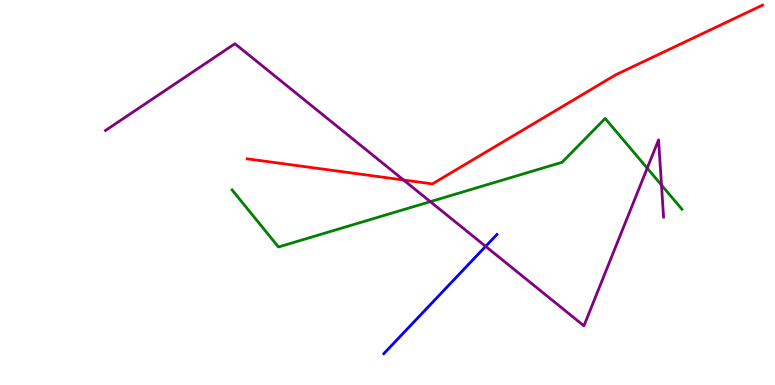[{'lines': ['blue', 'red'], 'intersections': []}, {'lines': ['green', 'red'], 'intersections': []}, {'lines': ['purple', 'red'], 'intersections': [{'x': 5.21, 'y': 5.32}]}, {'lines': ['blue', 'green'], 'intersections': []}, {'lines': ['blue', 'purple'], 'intersections': [{'x': 6.27, 'y': 3.6}]}, {'lines': ['green', 'purple'], 'intersections': [{'x': 5.55, 'y': 4.76}, {'x': 8.35, 'y': 5.63}, {'x': 8.54, 'y': 5.19}]}]